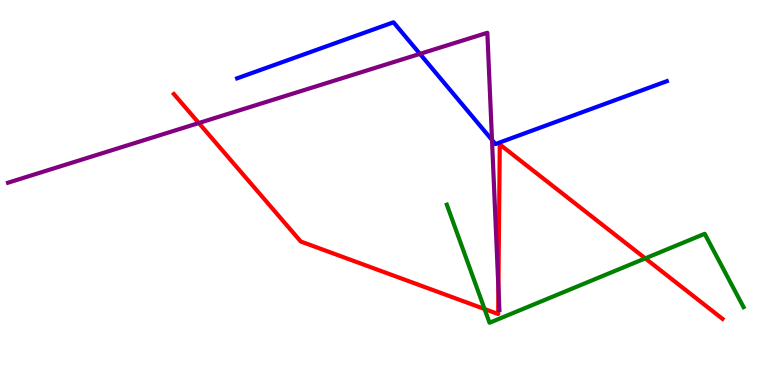[{'lines': ['blue', 'red'], 'intersections': []}, {'lines': ['green', 'red'], 'intersections': [{'x': 6.25, 'y': 1.97}, {'x': 8.33, 'y': 3.29}]}, {'lines': ['purple', 'red'], 'intersections': [{'x': 2.57, 'y': 6.8}, {'x': 6.43, 'y': 2.52}]}, {'lines': ['blue', 'green'], 'intersections': []}, {'lines': ['blue', 'purple'], 'intersections': [{'x': 5.42, 'y': 8.6}, {'x': 6.35, 'y': 6.36}]}, {'lines': ['green', 'purple'], 'intersections': []}]